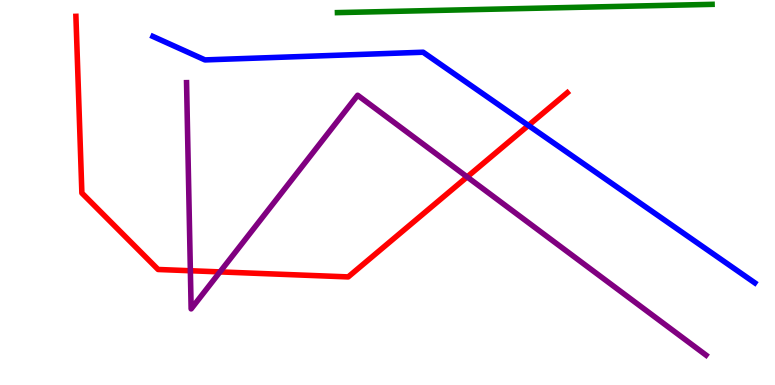[{'lines': ['blue', 'red'], 'intersections': [{'x': 6.82, 'y': 6.74}]}, {'lines': ['green', 'red'], 'intersections': []}, {'lines': ['purple', 'red'], 'intersections': [{'x': 2.46, 'y': 2.97}, {'x': 2.84, 'y': 2.94}, {'x': 6.03, 'y': 5.4}]}, {'lines': ['blue', 'green'], 'intersections': []}, {'lines': ['blue', 'purple'], 'intersections': []}, {'lines': ['green', 'purple'], 'intersections': []}]